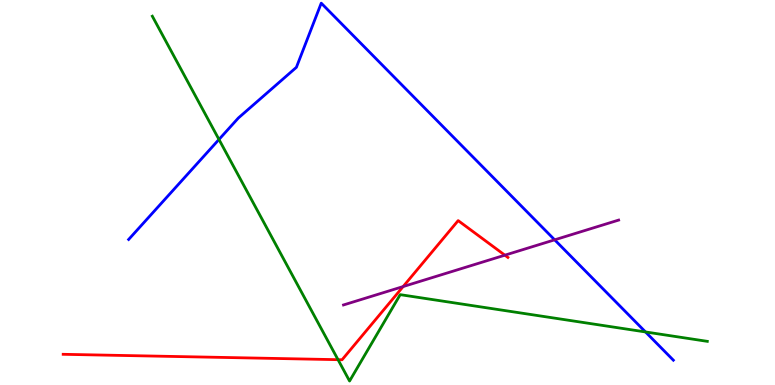[{'lines': ['blue', 'red'], 'intersections': []}, {'lines': ['green', 'red'], 'intersections': [{'x': 4.36, 'y': 0.658}]}, {'lines': ['purple', 'red'], 'intersections': [{'x': 5.2, 'y': 2.56}, {'x': 6.51, 'y': 3.37}]}, {'lines': ['blue', 'green'], 'intersections': [{'x': 2.83, 'y': 6.38}, {'x': 8.33, 'y': 1.38}]}, {'lines': ['blue', 'purple'], 'intersections': [{'x': 7.16, 'y': 3.77}]}, {'lines': ['green', 'purple'], 'intersections': []}]